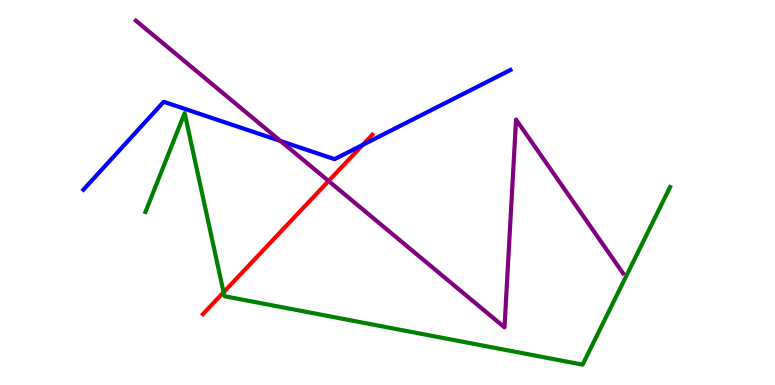[{'lines': ['blue', 'red'], 'intersections': [{'x': 4.68, 'y': 6.24}]}, {'lines': ['green', 'red'], 'intersections': [{'x': 2.89, 'y': 2.41}]}, {'lines': ['purple', 'red'], 'intersections': [{'x': 4.24, 'y': 5.3}]}, {'lines': ['blue', 'green'], 'intersections': []}, {'lines': ['blue', 'purple'], 'intersections': [{'x': 3.62, 'y': 6.34}]}, {'lines': ['green', 'purple'], 'intersections': []}]